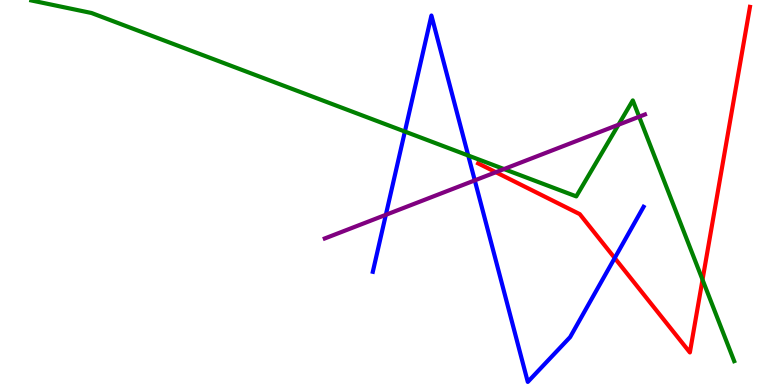[{'lines': ['blue', 'red'], 'intersections': [{'x': 7.93, 'y': 3.3}]}, {'lines': ['green', 'red'], 'intersections': [{'x': 9.06, 'y': 2.73}]}, {'lines': ['purple', 'red'], 'intersections': [{'x': 6.4, 'y': 5.53}]}, {'lines': ['blue', 'green'], 'intersections': [{'x': 5.22, 'y': 6.58}, {'x': 6.04, 'y': 5.96}]}, {'lines': ['blue', 'purple'], 'intersections': [{'x': 4.98, 'y': 4.42}, {'x': 6.13, 'y': 5.31}]}, {'lines': ['green', 'purple'], 'intersections': [{'x': 6.5, 'y': 5.61}, {'x': 7.98, 'y': 6.76}, {'x': 8.25, 'y': 6.97}]}]